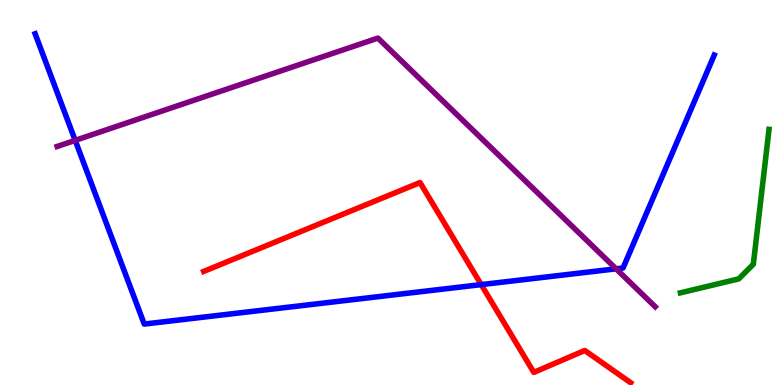[{'lines': ['blue', 'red'], 'intersections': [{'x': 6.21, 'y': 2.61}]}, {'lines': ['green', 'red'], 'intersections': []}, {'lines': ['purple', 'red'], 'intersections': []}, {'lines': ['blue', 'green'], 'intersections': []}, {'lines': ['blue', 'purple'], 'intersections': [{'x': 0.97, 'y': 6.35}, {'x': 7.95, 'y': 3.02}]}, {'lines': ['green', 'purple'], 'intersections': []}]